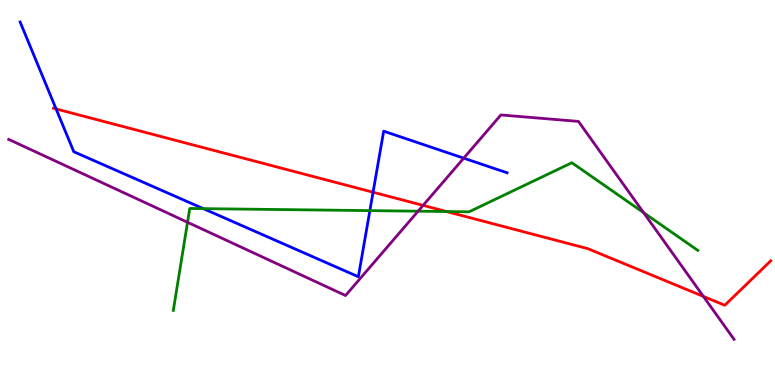[{'lines': ['blue', 'red'], 'intersections': [{'x': 0.724, 'y': 7.17}, {'x': 4.81, 'y': 5.01}]}, {'lines': ['green', 'red'], 'intersections': [{'x': 5.76, 'y': 4.51}]}, {'lines': ['purple', 'red'], 'intersections': [{'x': 5.46, 'y': 4.67}, {'x': 9.08, 'y': 2.3}]}, {'lines': ['blue', 'green'], 'intersections': [{'x': 2.62, 'y': 4.58}, {'x': 4.77, 'y': 4.53}]}, {'lines': ['blue', 'purple'], 'intersections': [{'x': 5.98, 'y': 5.89}]}, {'lines': ['green', 'purple'], 'intersections': [{'x': 2.42, 'y': 4.23}, {'x': 5.39, 'y': 4.51}, {'x': 8.3, 'y': 4.48}]}]